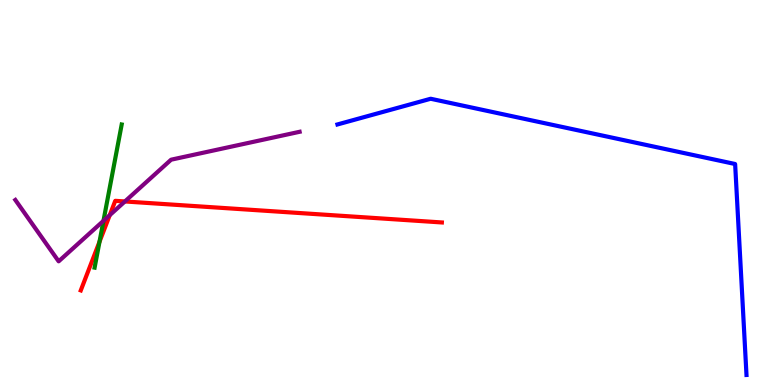[{'lines': ['blue', 'red'], 'intersections': []}, {'lines': ['green', 'red'], 'intersections': [{'x': 1.28, 'y': 3.72}]}, {'lines': ['purple', 'red'], 'intersections': [{'x': 1.42, 'y': 4.41}, {'x': 1.61, 'y': 4.77}]}, {'lines': ['blue', 'green'], 'intersections': []}, {'lines': ['blue', 'purple'], 'intersections': []}, {'lines': ['green', 'purple'], 'intersections': [{'x': 1.34, 'y': 4.26}]}]